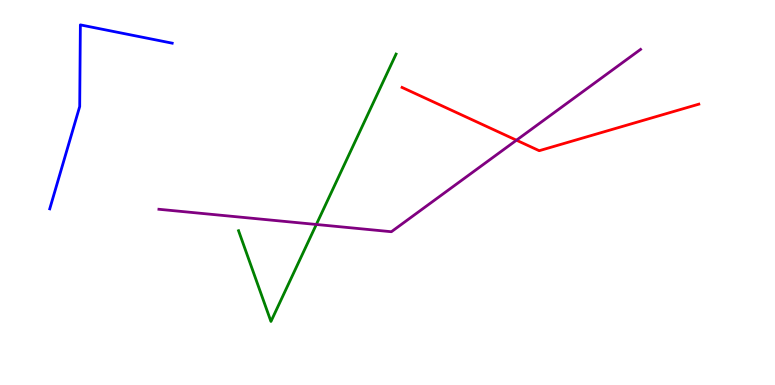[{'lines': ['blue', 'red'], 'intersections': []}, {'lines': ['green', 'red'], 'intersections': []}, {'lines': ['purple', 'red'], 'intersections': [{'x': 6.66, 'y': 6.36}]}, {'lines': ['blue', 'green'], 'intersections': []}, {'lines': ['blue', 'purple'], 'intersections': []}, {'lines': ['green', 'purple'], 'intersections': [{'x': 4.08, 'y': 4.17}]}]